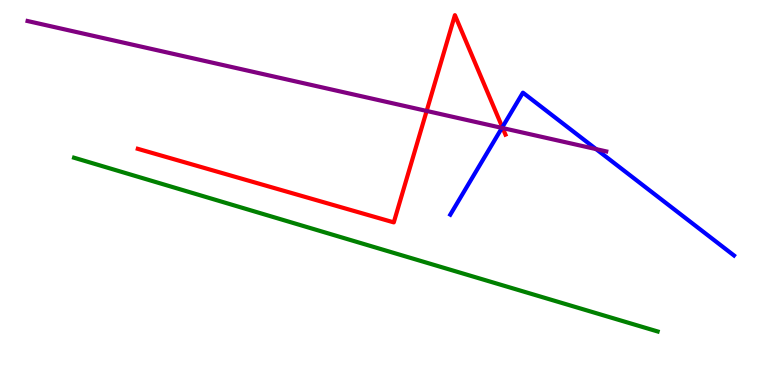[{'lines': ['blue', 'red'], 'intersections': [{'x': 6.48, 'y': 6.69}]}, {'lines': ['green', 'red'], 'intersections': []}, {'lines': ['purple', 'red'], 'intersections': [{'x': 5.51, 'y': 7.12}, {'x': 6.49, 'y': 6.67}]}, {'lines': ['blue', 'green'], 'intersections': []}, {'lines': ['blue', 'purple'], 'intersections': [{'x': 6.48, 'y': 6.68}, {'x': 7.69, 'y': 6.13}]}, {'lines': ['green', 'purple'], 'intersections': []}]